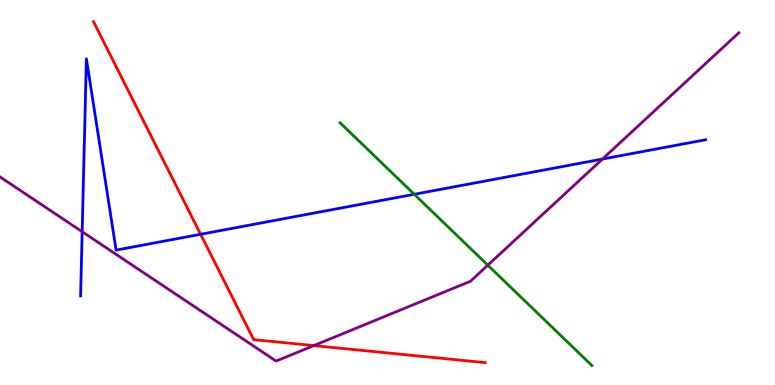[{'lines': ['blue', 'red'], 'intersections': [{'x': 2.59, 'y': 3.91}]}, {'lines': ['green', 'red'], 'intersections': []}, {'lines': ['purple', 'red'], 'intersections': [{'x': 4.05, 'y': 1.02}]}, {'lines': ['blue', 'green'], 'intersections': [{'x': 5.35, 'y': 4.95}]}, {'lines': ['blue', 'purple'], 'intersections': [{'x': 1.06, 'y': 3.98}, {'x': 7.77, 'y': 5.87}]}, {'lines': ['green', 'purple'], 'intersections': [{'x': 6.29, 'y': 3.11}]}]